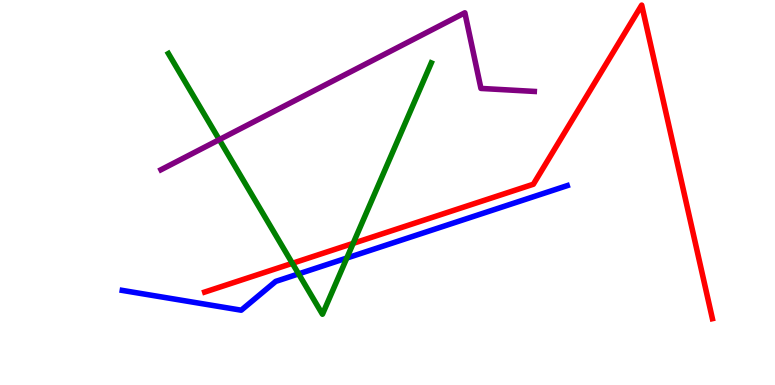[{'lines': ['blue', 'red'], 'intersections': []}, {'lines': ['green', 'red'], 'intersections': [{'x': 3.77, 'y': 3.16}, {'x': 4.56, 'y': 3.68}]}, {'lines': ['purple', 'red'], 'intersections': []}, {'lines': ['blue', 'green'], 'intersections': [{'x': 3.85, 'y': 2.89}, {'x': 4.47, 'y': 3.3}]}, {'lines': ['blue', 'purple'], 'intersections': []}, {'lines': ['green', 'purple'], 'intersections': [{'x': 2.83, 'y': 6.37}]}]